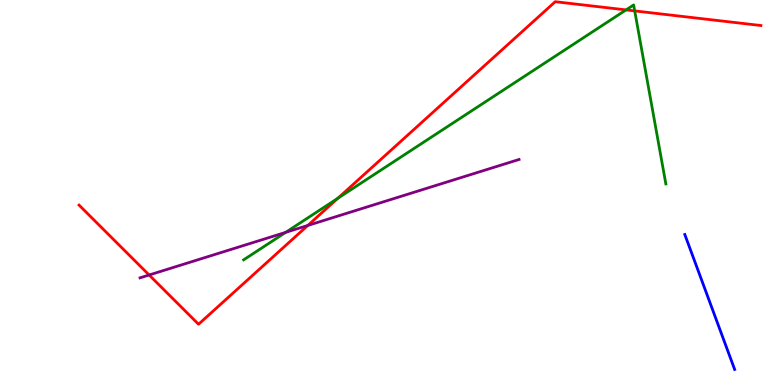[{'lines': ['blue', 'red'], 'intersections': []}, {'lines': ['green', 'red'], 'intersections': [{'x': 4.36, 'y': 4.85}, {'x': 8.08, 'y': 9.74}, {'x': 8.19, 'y': 9.72}]}, {'lines': ['purple', 'red'], 'intersections': [{'x': 1.92, 'y': 2.86}, {'x': 3.97, 'y': 4.14}]}, {'lines': ['blue', 'green'], 'intersections': []}, {'lines': ['blue', 'purple'], 'intersections': []}, {'lines': ['green', 'purple'], 'intersections': [{'x': 3.69, 'y': 3.96}]}]